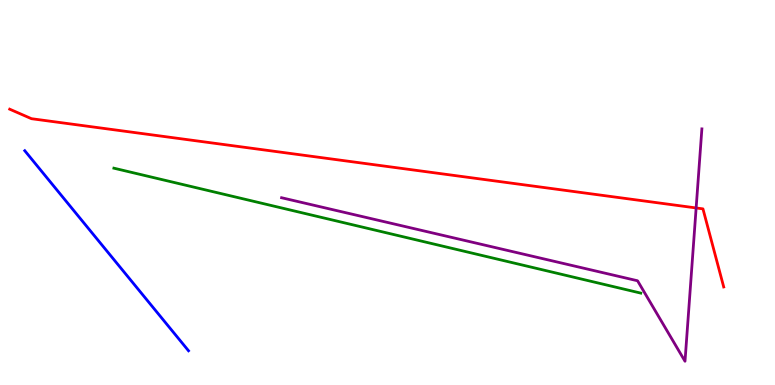[{'lines': ['blue', 'red'], 'intersections': []}, {'lines': ['green', 'red'], 'intersections': []}, {'lines': ['purple', 'red'], 'intersections': [{'x': 8.98, 'y': 4.6}]}, {'lines': ['blue', 'green'], 'intersections': []}, {'lines': ['blue', 'purple'], 'intersections': []}, {'lines': ['green', 'purple'], 'intersections': []}]